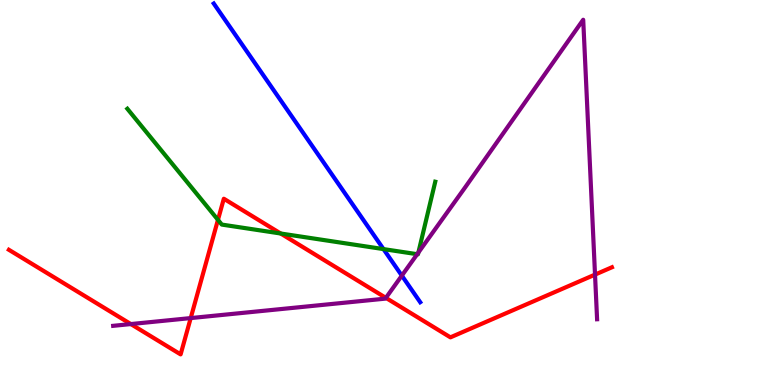[{'lines': ['blue', 'red'], 'intersections': []}, {'lines': ['green', 'red'], 'intersections': [{'x': 2.81, 'y': 4.29}, {'x': 3.62, 'y': 3.93}]}, {'lines': ['purple', 'red'], 'intersections': [{'x': 1.69, 'y': 1.58}, {'x': 2.46, 'y': 1.74}, {'x': 4.98, 'y': 2.26}, {'x': 7.68, 'y': 2.87}]}, {'lines': ['blue', 'green'], 'intersections': [{'x': 4.95, 'y': 3.53}]}, {'lines': ['blue', 'purple'], 'intersections': [{'x': 5.18, 'y': 2.84}]}, {'lines': ['green', 'purple'], 'intersections': [{'x': 5.38, 'y': 3.4}, {'x': 5.4, 'y': 3.44}]}]